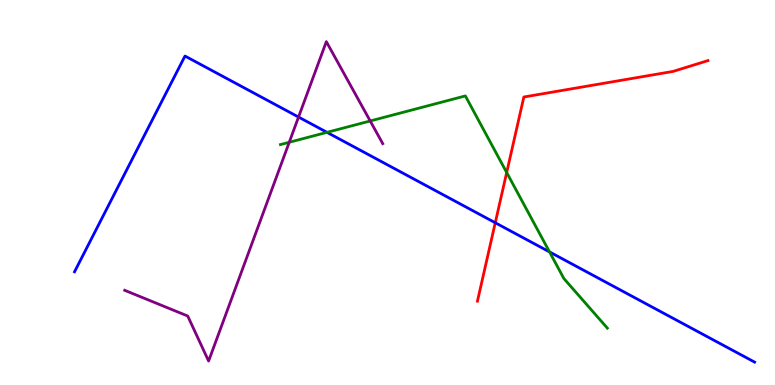[{'lines': ['blue', 'red'], 'intersections': [{'x': 6.39, 'y': 4.21}]}, {'lines': ['green', 'red'], 'intersections': [{'x': 6.54, 'y': 5.52}]}, {'lines': ['purple', 'red'], 'intersections': []}, {'lines': ['blue', 'green'], 'intersections': [{'x': 4.22, 'y': 6.56}, {'x': 7.09, 'y': 3.46}]}, {'lines': ['blue', 'purple'], 'intersections': [{'x': 3.85, 'y': 6.96}]}, {'lines': ['green', 'purple'], 'intersections': [{'x': 3.73, 'y': 6.3}, {'x': 4.78, 'y': 6.86}]}]